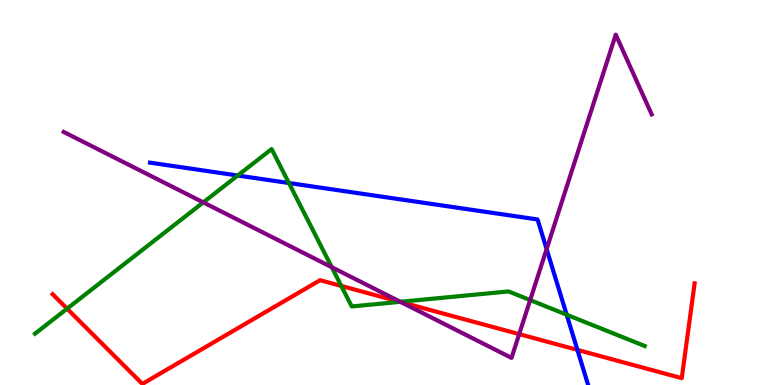[{'lines': ['blue', 'red'], 'intersections': [{'x': 7.45, 'y': 0.912}]}, {'lines': ['green', 'red'], 'intersections': [{'x': 0.866, 'y': 1.98}, {'x': 4.4, 'y': 2.57}, {'x': 5.16, 'y': 2.16}]}, {'lines': ['purple', 'red'], 'intersections': [{'x': 5.17, 'y': 2.15}, {'x': 6.7, 'y': 1.32}]}, {'lines': ['blue', 'green'], 'intersections': [{'x': 3.07, 'y': 5.44}, {'x': 3.73, 'y': 5.25}, {'x': 7.31, 'y': 1.83}]}, {'lines': ['blue', 'purple'], 'intersections': [{'x': 7.05, 'y': 3.53}]}, {'lines': ['green', 'purple'], 'intersections': [{'x': 2.62, 'y': 4.74}, {'x': 4.28, 'y': 3.06}, {'x': 5.17, 'y': 2.16}, {'x': 6.84, 'y': 2.21}]}]